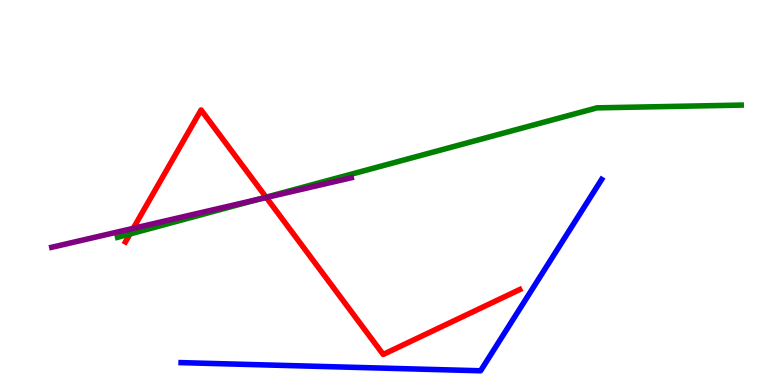[{'lines': ['blue', 'red'], 'intersections': []}, {'lines': ['green', 'red'], 'intersections': [{'x': 1.68, 'y': 3.92}, {'x': 3.43, 'y': 4.88}]}, {'lines': ['purple', 'red'], 'intersections': [{'x': 1.72, 'y': 4.07}, {'x': 3.44, 'y': 4.87}]}, {'lines': ['blue', 'green'], 'intersections': []}, {'lines': ['blue', 'purple'], 'intersections': []}, {'lines': ['green', 'purple'], 'intersections': [{'x': 3.33, 'y': 4.82}]}]